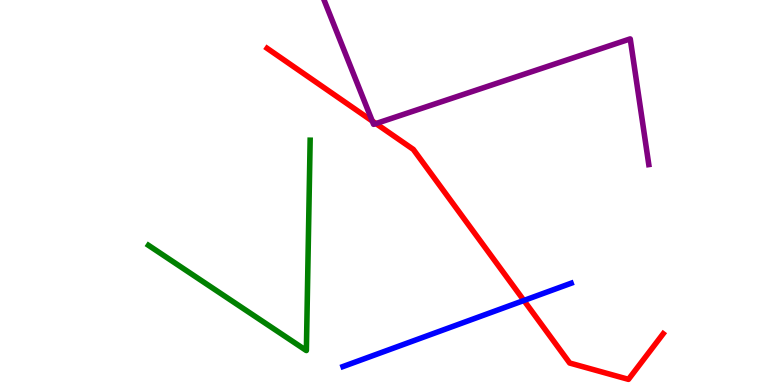[{'lines': ['blue', 'red'], 'intersections': [{'x': 6.76, 'y': 2.2}]}, {'lines': ['green', 'red'], 'intersections': []}, {'lines': ['purple', 'red'], 'intersections': [{'x': 4.8, 'y': 6.86}, {'x': 4.85, 'y': 6.79}]}, {'lines': ['blue', 'green'], 'intersections': []}, {'lines': ['blue', 'purple'], 'intersections': []}, {'lines': ['green', 'purple'], 'intersections': []}]